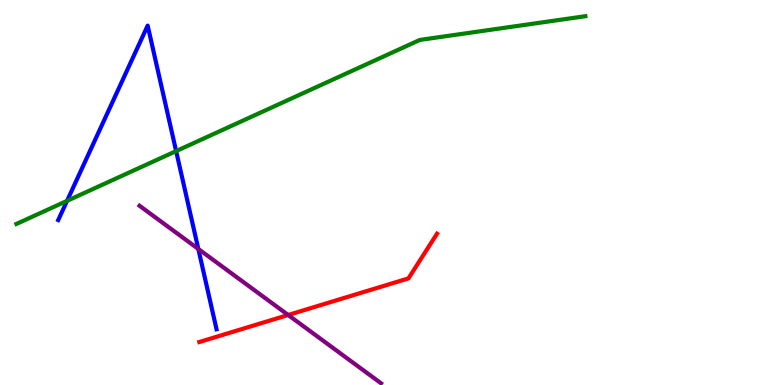[{'lines': ['blue', 'red'], 'intersections': []}, {'lines': ['green', 'red'], 'intersections': []}, {'lines': ['purple', 'red'], 'intersections': [{'x': 3.72, 'y': 1.82}]}, {'lines': ['blue', 'green'], 'intersections': [{'x': 0.865, 'y': 4.78}, {'x': 2.27, 'y': 6.08}]}, {'lines': ['blue', 'purple'], 'intersections': [{'x': 2.56, 'y': 3.53}]}, {'lines': ['green', 'purple'], 'intersections': []}]